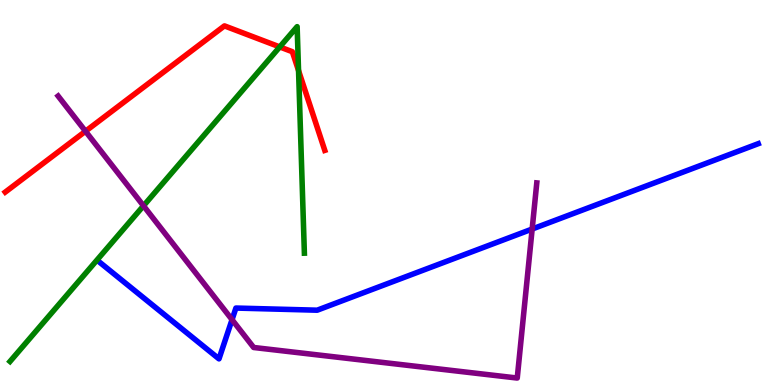[{'lines': ['blue', 'red'], 'intersections': []}, {'lines': ['green', 'red'], 'intersections': [{'x': 3.61, 'y': 8.78}, {'x': 3.85, 'y': 8.17}]}, {'lines': ['purple', 'red'], 'intersections': [{'x': 1.1, 'y': 6.59}]}, {'lines': ['blue', 'green'], 'intersections': []}, {'lines': ['blue', 'purple'], 'intersections': [{'x': 2.99, 'y': 1.7}, {'x': 6.87, 'y': 4.05}]}, {'lines': ['green', 'purple'], 'intersections': [{'x': 1.85, 'y': 4.65}]}]